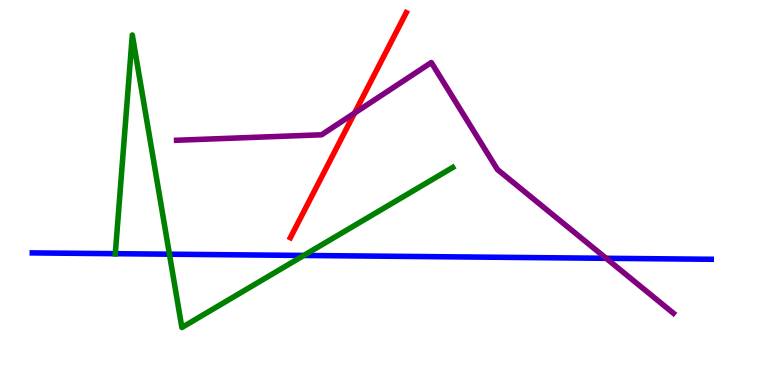[{'lines': ['blue', 'red'], 'intersections': []}, {'lines': ['green', 'red'], 'intersections': []}, {'lines': ['purple', 'red'], 'intersections': [{'x': 4.57, 'y': 7.06}]}, {'lines': ['blue', 'green'], 'intersections': [{'x': 1.49, 'y': 3.41}, {'x': 2.19, 'y': 3.4}, {'x': 3.92, 'y': 3.36}]}, {'lines': ['blue', 'purple'], 'intersections': [{'x': 7.82, 'y': 3.29}]}, {'lines': ['green', 'purple'], 'intersections': []}]